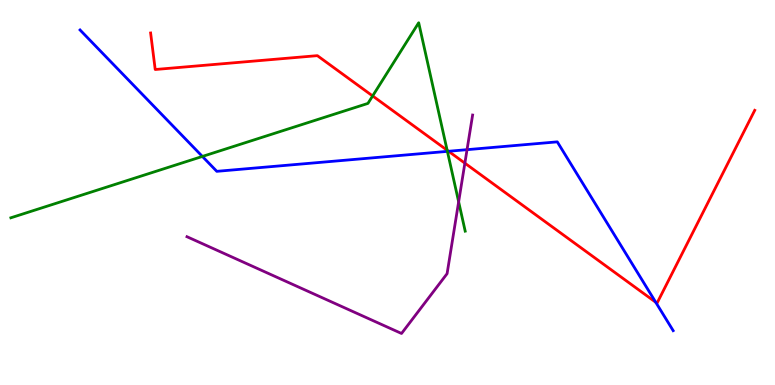[{'lines': ['blue', 'red'], 'intersections': [{'x': 5.79, 'y': 6.07}, {'x': 8.46, 'y': 2.15}]}, {'lines': ['green', 'red'], 'intersections': [{'x': 4.81, 'y': 7.51}, {'x': 5.77, 'y': 6.1}]}, {'lines': ['purple', 'red'], 'intersections': [{'x': 6.0, 'y': 5.76}]}, {'lines': ['blue', 'green'], 'intersections': [{'x': 2.61, 'y': 5.94}, {'x': 5.77, 'y': 6.07}]}, {'lines': ['blue', 'purple'], 'intersections': [{'x': 6.03, 'y': 6.11}]}, {'lines': ['green', 'purple'], 'intersections': [{'x': 5.92, 'y': 4.76}]}]